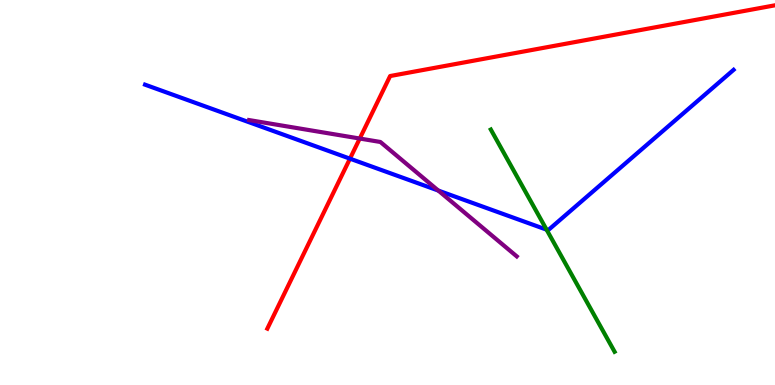[{'lines': ['blue', 'red'], 'intersections': [{'x': 4.52, 'y': 5.88}]}, {'lines': ['green', 'red'], 'intersections': []}, {'lines': ['purple', 'red'], 'intersections': [{'x': 4.64, 'y': 6.4}]}, {'lines': ['blue', 'green'], 'intersections': [{'x': 7.05, 'y': 4.03}]}, {'lines': ['blue', 'purple'], 'intersections': [{'x': 5.66, 'y': 5.05}]}, {'lines': ['green', 'purple'], 'intersections': []}]